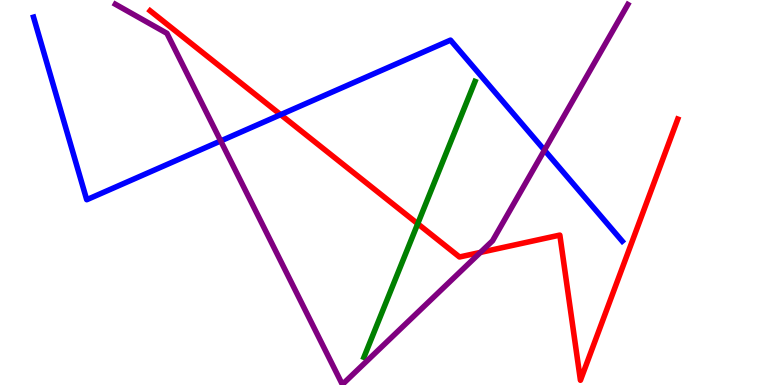[{'lines': ['blue', 'red'], 'intersections': [{'x': 3.62, 'y': 7.02}]}, {'lines': ['green', 'red'], 'intersections': [{'x': 5.39, 'y': 4.19}]}, {'lines': ['purple', 'red'], 'intersections': [{'x': 6.2, 'y': 3.44}]}, {'lines': ['blue', 'green'], 'intersections': []}, {'lines': ['blue', 'purple'], 'intersections': [{'x': 2.85, 'y': 6.34}, {'x': 7.03, 'y': 6.1}]}, {'lines': ['green', 'purple'], 'intersections': []}]